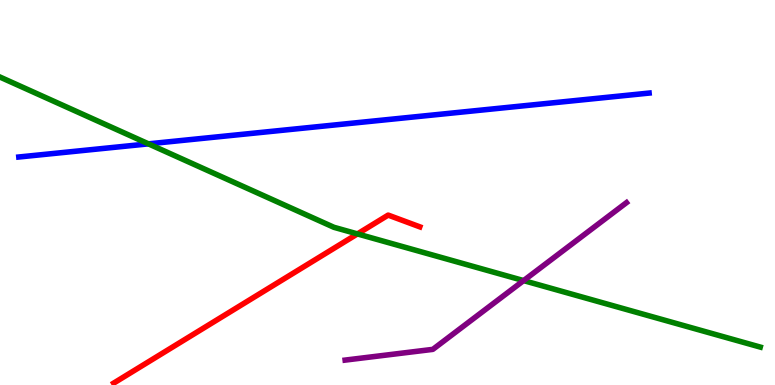[{'lines': ['blue', 'red'], 'intersections': []}, {'lines': ['green', 'red'], 'intersections': [{'x': 4.61, 'y': 3.92}]}, {'lines': ['purple', 'red'], 'intersections': []}, {'lines': ['blue', 'green'], 'intersections': [{'x': 1.92, 'y': 6.26}]}, {'lines': ['blue', 'purple'], 'intersections': []}, {'lines': ['green', 'purple'], 'intersections': [{'x': 6.76, 'y': 2.71}]}]